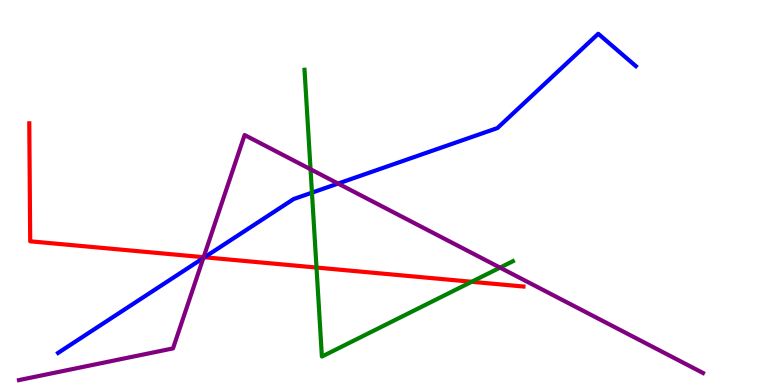[{'lines': ['blue', 'red'], 'intersections': [{'x': 2.64, 'y': 3.32}]}, {'lines': ['green', 'red'], 'intersections': [{'x': 4.08, 'y': 3.05}, {'x': 6.09, 'y': 2.68}]}, {'lines': ['purple', 'red'], 'intersections': [{'x': 2.63, 'y': 3.32}]}, {'lines': ['blue', 'green'], 'intersections': [{'x': 4.03, 'y': 5.0}]}, {'lines': ['blue', 'purple'], 'intersections': [{'x': 2.62, 'y': 3.3}, {'x': 4.36, 'y': 5.23}]}, {'lines': ['green', 'purple'], 'intersections': [{'x': 4.01, 'y': 5.6}, {'x': 6.45, 'y': 3.05}]}]